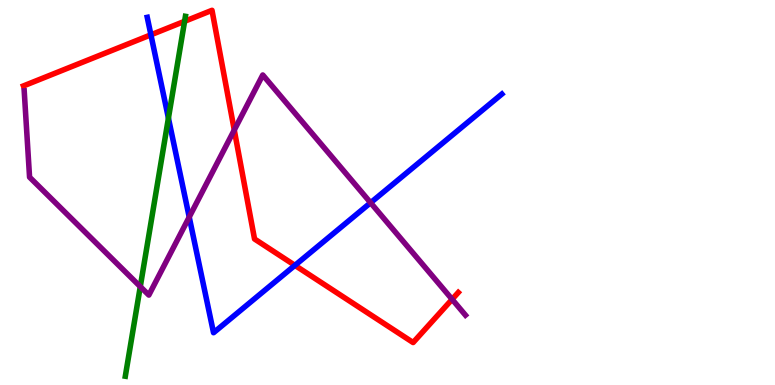[{'lines': ['blue', 'red'], 'intersections': [{'x': 1.95, 'y': 9.1}, {'x': 3.81, 'y': 3.11}]}, {'lines': ['green', 'red'], 'intersections': [{'x': 2.38, 'y': 9.45}]}, {'lines': ['purple', 'red'], 'intersections': [{'x': 3.02, 'y': 6.62}, {'x': 5.83, 'y': 2.23}]}, {'lines': ['blue', 'green'], 'intersections': [{'x': 2.17, 'y': 6.93}]}, {'lines': ['blue', 'purple'], 'intersections': [{'x': 2.44, 'y': 4.36}, {'x': 4.78, 'y': 4.73}]}, {'lines': ['green', 'purple'], 'intersections': [{'x': 1.81, 'y': 2.56}]}]